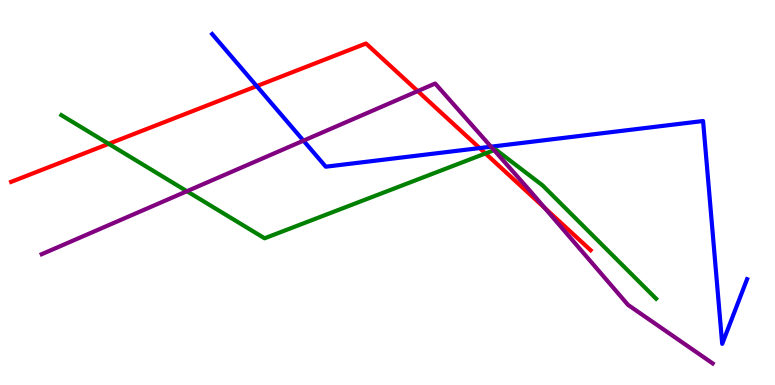[{'lines': ['blue', 'red'], 'intersections': [{'x': 3.31, 'y': 7.76}, {'x': 6.19, 'y': 6.15}]}, {'lines': ['green', 'red'], 'intersections': [{'x': 1.4, 'y': 6.26}, {'x': 6.26, 'y': 6.01}]}, {'lines': ['purple', 'red'], 'intersections': [{'x': 5.39, 'y': 7.63}, {'x': 7.03, 'y': 4.6}]}, {'lines': ['blue', 'green'], 'intersections': []}, {'lines': ['blue', 'purple'], 'intersections': [{'x': 3.92, 'y': 6.35}, {'x': 6.34, 'y': 6.19}]}, {'lines': ['green', 'purple'], 'intersections': [{'x': 2.41, 'y': 5.03}, {'x': 6.37, 'y': 6.1}]}]